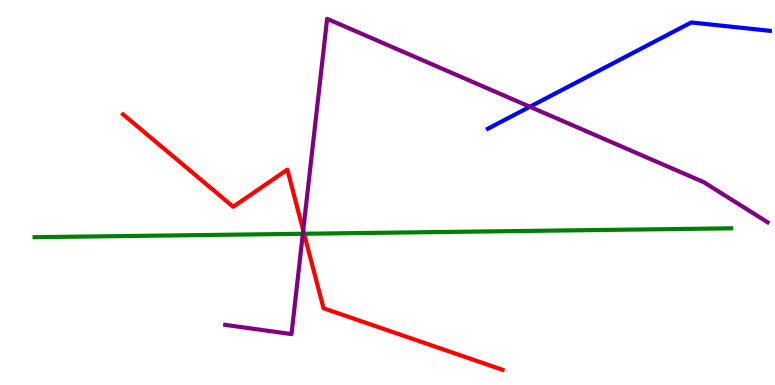[{'lines': ['blue', 'red'], 'intersections': []}, {'lines': ['green', 'red'], 'intersections': [{'x': 3.92, 'y': 3.93}]}, {'lines': ['purple', 'red'], 'intersections': [{'x': 3.91, 'y': 4.02}]}, {'lines': ['blue', 'green'], 'intersections': []}, {'lines': ['blue', 'purple'], 'intersections': [{'x': 6.84, 'y': 7.23}]}, {'lines': ['green', 'purple'], 'intersections': [{'x': 3.91, 'y': 3.93}]}]